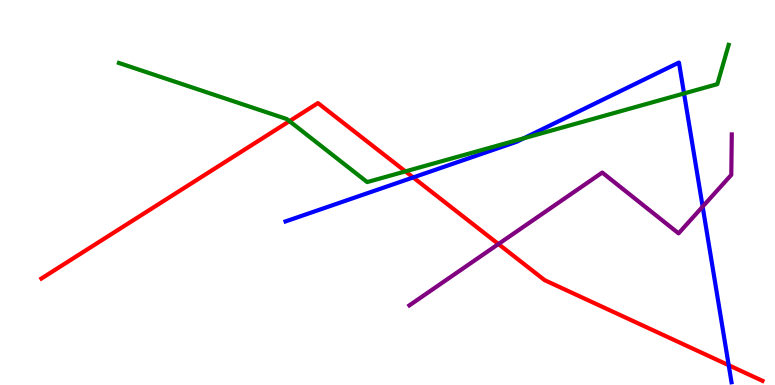[{'lines': ['blue', 'red'], 'intersections': [{'x': 5.33, 'y': 5.39}, {'x': 9.4, 'y': 0.514}]}, {'lines': ['green', 'red'], 'intersections': [{'x': 3.74, 'y': 6.85}, {'x': 5.23, 'y': 5.55}]}, {'lines': ['purple', 'red'], 'intersections': [{'x': 6.43, 'y': 3.66}]}, {'lines': ['blue', 'green'], 'intersections': [{'x': 6.76, 'y': 6.41}, {'x': 8.83, 'y': 7.57}]}, {'lines': ['blue', 'purple'], 'intersections': [{'x': 9.07, 'y': 4.63}]}, {'lines': ['green', 'purple'], 'intersections': []}]